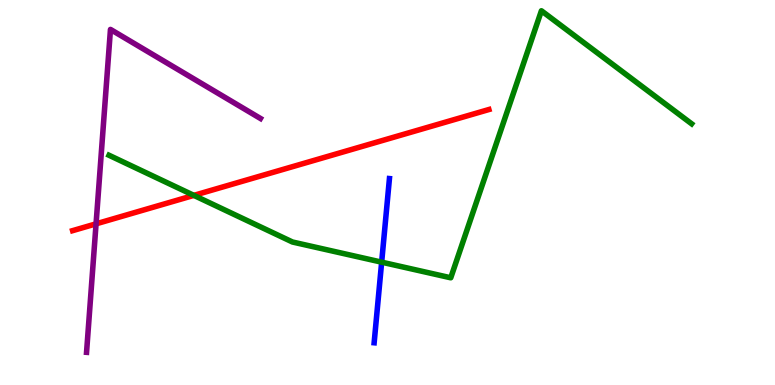[{'lines': ['blue', 'red'], 'intersections': []}, {'lines': ['green', 'red'], 'intersections': [{'x': 2.5, 'y': 4.93}]}, {'lines': ['purple', 'red'], 'intersections': [{'x': 1.24, 'y': 4.19}]}, {'lines': ['blue', 'green'], 'intersections': [{'x': 4.92, 'y': 3.19}]}, {'lines': ['blue', 'purple'], 'intersections': []}, {'lines': ['green', 'purple'], 'intersections': []}]